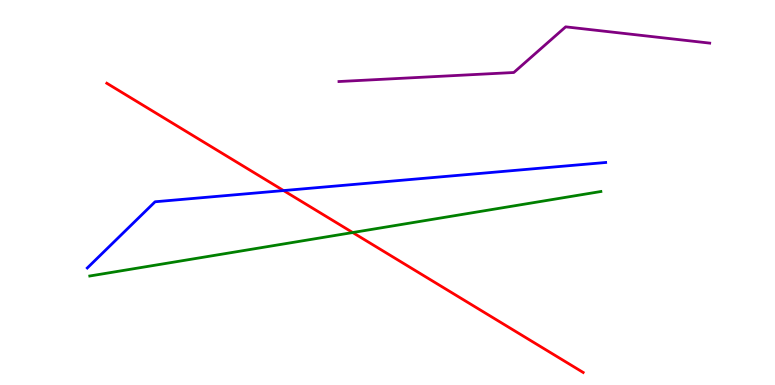[{'lines': ['blue', 'red'], 'intersections': [{'x': 3.66, 'y': 5.05}]}, {'lines': ['green', 'red'], 'intersections': [{'x': 4.55, 'y': 3.96}]}, {'lines': ['purple', 'red'], 'intersections': []}, {'lines': ['blue', 'green'], 'intersections': []}, {'lines': ['blue', 'purple'], 'intersections': []}, {'lines': ['green', 'purple'], 'intersections': []}]